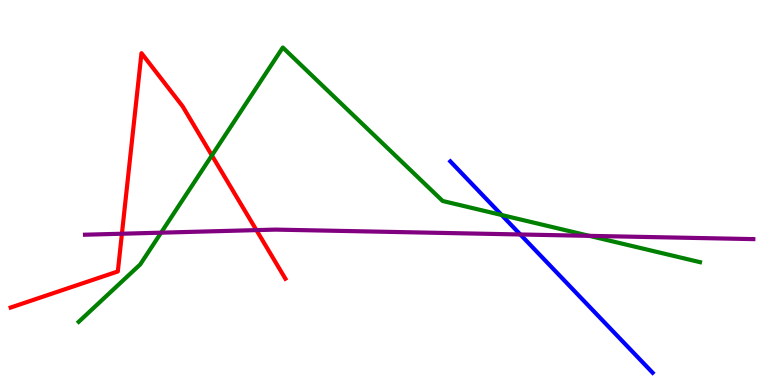[{'lines': ['blue', 'red'], 'intersections': []}, {'lines': ['green', 'red'], 'intersections': [{'x': 2.73, 'y': 5.96}]}, {'lines': ['purple', 'red'], 'intersections': [{'x': 1.57, 'y': 3.93}, {'x': 3.31, 'y': 4.02}]}, {'lines': ['blue', 'green'], 'intersections': [{'x': 6.47, 'y': 4.42}]}, {'lines': ['blue', 'purple'], 'intersections': [{'x': 6.71, 'y': 3.91}]}, {'lines': ['green', 'purple'], 'intersections': [{'x': 2.08, 'y': 3.96}, {'x': 7.6, 'y': 3.87}]}]